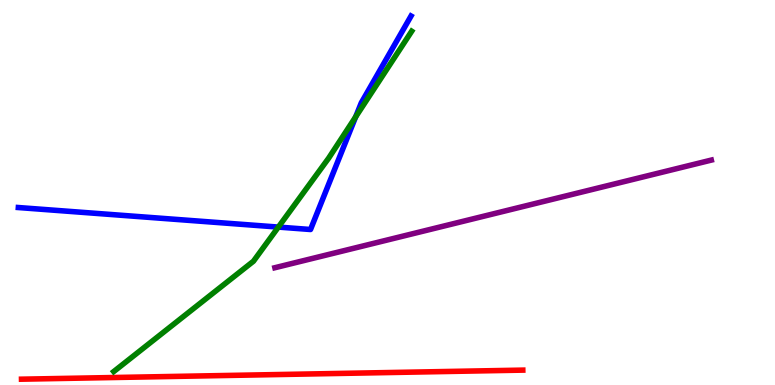[{'lines': ['blue', 'red'], 'intersections': []}, {'lines': ['green', 'red'], 'intersections': []}, {'lines': ['purple', 'red'], 'intersections': []}, {'lines': ['blue', 'green'], 'intersections': [{'x': 3.59, 'y': 4.1}, {'x': 4.59, 'y': 6.96}]}, {'lines': ['blue', 'purple'], 'intersections': []}, {'lines': ['green', 'purple'], 'intersections': []}]